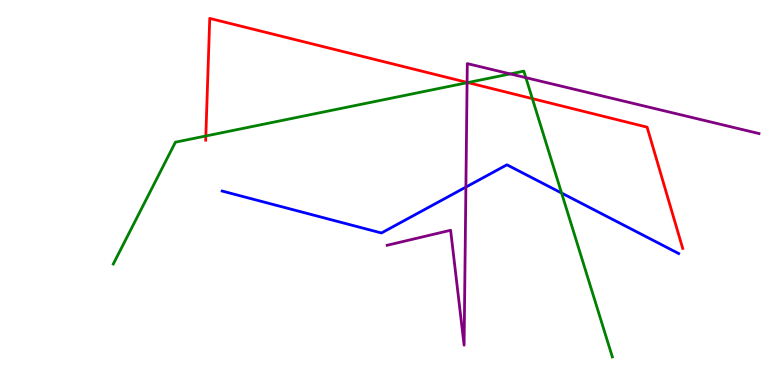[{'lines': ['blue', 'red'], 'intersections': []}, {'lines': ['green', 'red'], 'intersections': [{'x': 2.66, 'y': 6.47}, {'x': 6.04, 'y': 7.86}, {'x': 6.87, 'y': 7.44}]}, {'lines': ['purple', 'red'], 'intersections': [{'x': 6.03, 'y': 7.86}]}, {'lines': ['blue', 'green'], 'intersections': [{'x': 7.25, 'y': 4.99}]}, {'lines': ['blue', 'purple'], 'intersections': [{'x': 6.01, 'y': 5.14}]}, {'lines': ['green', 'purple'], 'intersections': [{'x': 6.03, 'y': 7.85}, {'x': 6.58, 'y': 8.08}, {'x': 6.79, 'y': 7.98}]}]